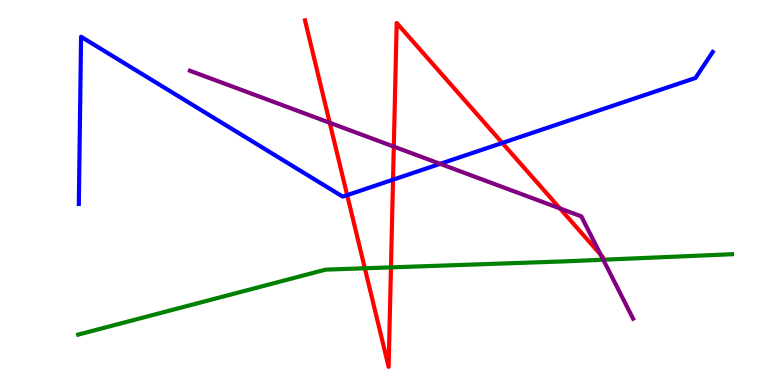[{'lines': ['blue', 'red'], 'intersections': [{'x': 4.48, 'y': 4.93}, {'x': 5.07, 'y': 5.33}, {'x': 6.48, 'y': 6.29}]}, {'lines': ['green', 'red'], 'intersections': [{'x': 4.71, 'y': 3.03}, {'x': 5.04, 'y': 3.06}]}, {'lines': ['purple', 'red'], 'intersections': [{'x': 4.25, 'y': 6.81}, {'x': 5.08, 'y': 6.19}, {'x': 7.22, 'y': 4.59}, {'x': 7.75, 'y': 3.38}]}, {'lines': ['blue', 'green'], 'intersections': []}, {'lines': ['blue', 'purple'], 'intersections': [{'x': 5.68, 'y': 5.74}]}, {'lines': ['green', 'purple'], 'intersections': [{'x': 7.78, 'y': 3.25}]}]